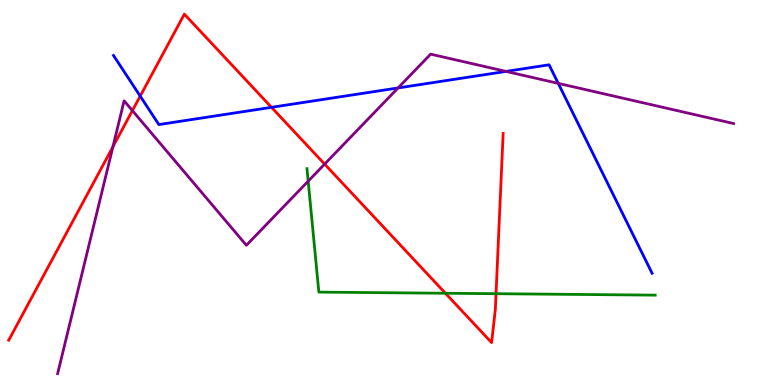[{'lines': ['blue', 'red'], 'intersections': [{'x': 1.81, 'y': 7.5}, {'x': 3.5, 'y': 7.21}]}, {'lines': ['green', 'red'], 'intersections': [{'x': 5.75, 'y': 2.38}, {'x': 6.4, 'y': 2.37}]}, {'lines': ['purple', 'red'], 'intersections': [{'x': 1.46, 'y': 6.19}, {'x': 1.71, 'y': 7.13}, {'x': 4.19, 'y': 5.74}]}, {'lines': ['blue', 'green'], 'intersections': []}, {'lines': ['blue', 'purple'], 'intersections': [{'x': 5.14, 'y': 7.72}, {'x': 6.53, 'y': 8.15}, {'x': 7.2, 'y': 7.83}]}, {'lines': ['green', 'purple'], 'intersections': [{'x': 3.98, 'y': 5.29}]}]